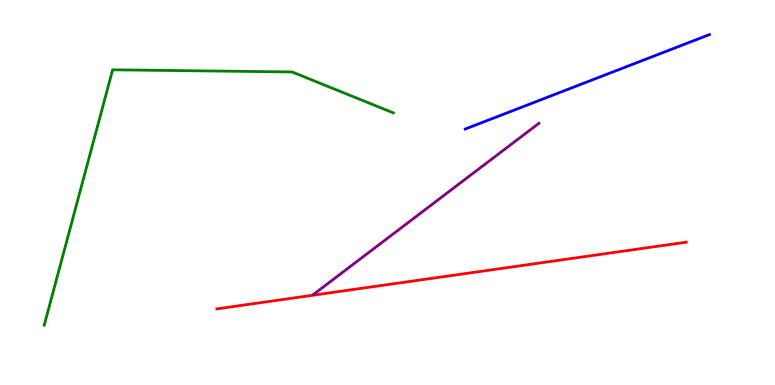[{'lines': ['blue', 'red'], 'intersections': []}, {'lines': ['green', 'red'], 'intersections': []}, {'lines': ['purple', 'red'], 'intersections': []}, {'lines': ['blue', 'green'], 'intersections': []}, {'lines': ['blue', 'purple'], 'intersections': []}, {'lines': ['green', 'purple'], 'intersections': []}]